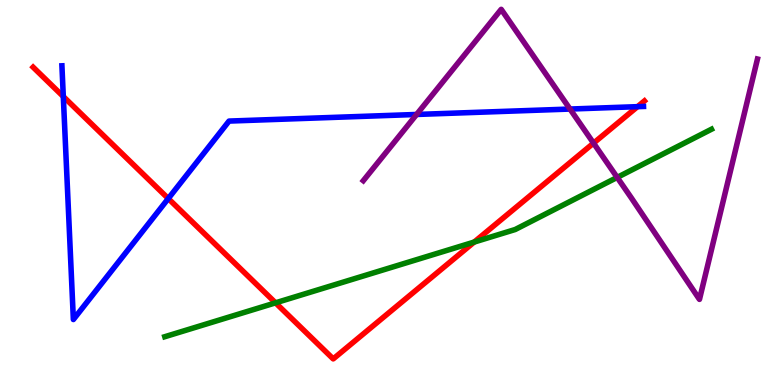[{'lines': ['blue', 'red'], 'intersections': [{'x': 0.817, 'y': 7.49}, {'x': 2.17, 'y': 4.84}, {'x': 8.23, 'y': 7.23}]}, {'lines': ['green', 'red'], 'intersections': [{'x': 3.56, 'y': 2.13}, {'x': 6.12, 'y': 3.71}]}, {'lines': ['purple', 'red'], 'intersections': [{'x': 7.66, 'y': 6.28}]}, {'lines': ['blue', 'green'], 'intersections': []}, {'lines': ['blue', 'purple'], 'intersections': [{'x': 5.38, 'y': 7.03}, {'x': 7.36, 'y': 7.17}]}, {'lines': ['green', 'purple'], 'intersections': [{'x': 7.96, 'y': 5.39}]}]